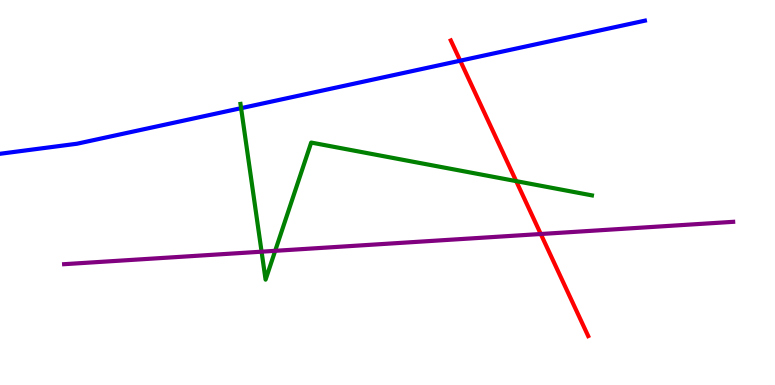[{'lines': ['blue', 'red'], 'intersections': [{'x': 5.94, 'y': 8.42}]}, {'lines': ['green', 'red'], 'intersections': [{'x': 6.66, 'y': 5.3}]}, {'lines': ['purple', 'red'], 'intersections': [{'x': 6.98, 'y': 3.92}]}, {'lines': ['blue', 'green'], 'intersections': [{'x': 3.11, 'y': 7.19}]}, {'lines': ['blue', 'purple'], 'intersections': []}, {'lines': ['green', 'purple'], 'intersections': [{'x': 3.38, 'y': 3.46}, {'x': 3.55, 'y': 3.49}]}]